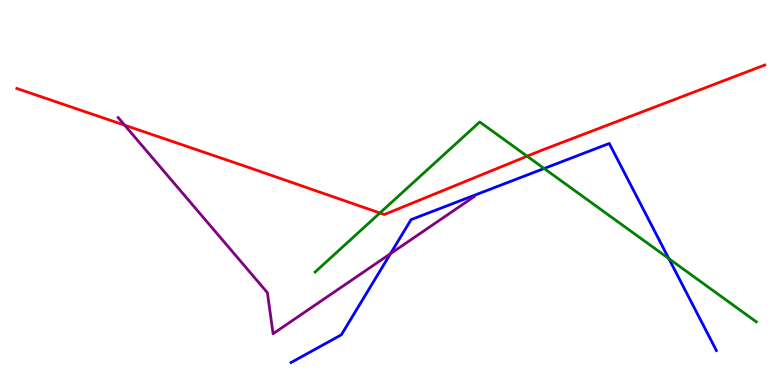[{'lines': ['blue', 'red'], 'intersections': []}, {'lines': ['green', 'red'], 'intersections': [{'x': 4.9, 'y': 4.47}, {'x': 6.8, 'y': 5.94}]}, {'lines': ['purple', 'red'], 'intersections': [{'x': 1.61, 'y': 6.75}]}, {'lines': ['blue', 'green'], 'intersections': [{'x': 7.02, 'y': 5.62}, {'x': 8.63, 'y': 3.28}]}, {'lines': ['blue', 'purple'], 'intersections': [{'x': 5.04, 'y': 3.41}]}, {'lines': ['green', 'purple'], 'intersections': []}]